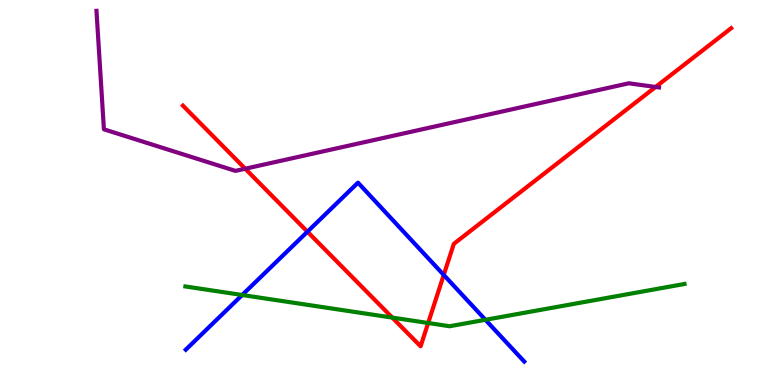[{'lines': ['blue', 'red'], 'intersections': [{'x': 3.97, 'y': 3.98}, {'x': 5.73, 'y': 2.86}]}, {'lines': ['green', 'red'], 'intersections': [{'x': 5.06, 'y': 1.75}, {'x': 5.52, 'y': 1.61}]}, {'lines': ['purple', 'red'], 'intersections': [{'x': 3.16, 'y': 5.62}, {'x': 8.46, 'y': 7.74}]}, {'lines': ['blue', 'green'], 'intersections': [{'x': 3.12, 'y': 2.34}, {'x': 6.26, 'y': 1.69}]}, {'lines': ['blue', 'purple'], 'intersections': []}, {'lines': ['green', 'purple'], 'intersections': []}]